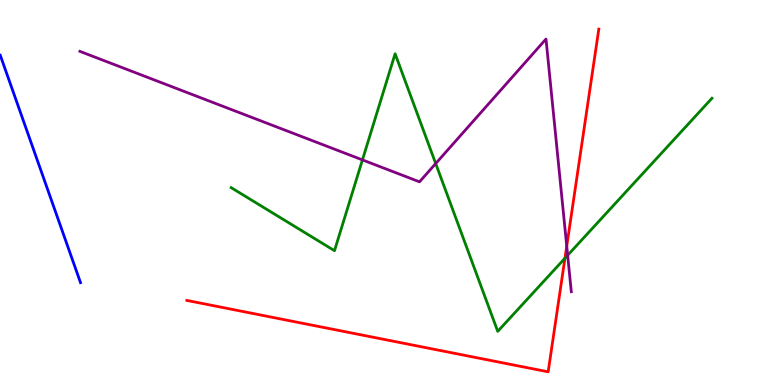[{'lines': ['blue', 'red'], 'intersections': []}, {'lines': ['green', 'red'], 'intersections': [{'x': 7.29, 'y': 3.29}]}, {'lines': ['purple', 'red'], 'intersections': [{'x': 7.31, 'y': 3.61}]}, {'lines': ['blue', 'green'], 'intersections': []}, {'lines': ['blue', 'purple'], 'intersections': []}, {'lines': ['green', 'purple'], 'intersections': [{'x': 4.68, 'y': 5.85}, {'x': 5.62, 'y': 5.75}, {'x': 7.32, 'y': 3.37}]}]